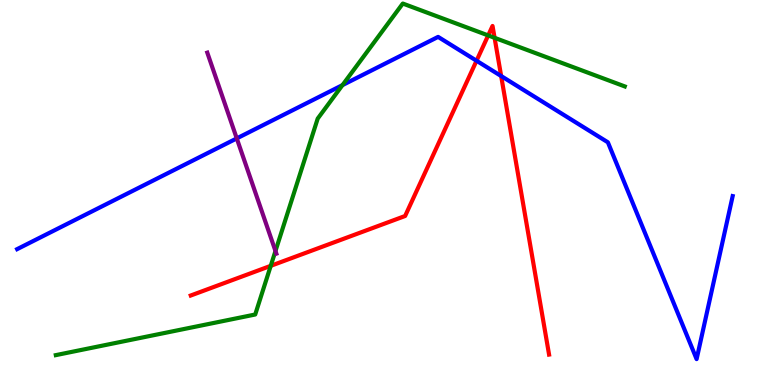[{'lines': ['blue', 'red'], 'intersections': [{'x': 6.15, 'y': 8.42}, {'x': 6.47, 'y': 8.03}]}, {'lines': ['green', 'red'], 'intersections': [{'x': 3.49, 'y': 3.1}, {'x': 6.3, 'y': 9.08}, {'x': 6.38, 'y': 9.02}]}, {'lines': ['purple', 'red'], 'intersections': []}, {'lines': ['blue', 'green'], 'intersections': [{'x': 4.42, 'y': 7.79}]}, {'lines': ['blue', 'purple'], 'intersections': [{'x': 3.06, 'y': 6.41}]}, {'lines': ['green', 'purple'], 'intersections': [{'x': 3.55, 'y': 3.48}]}]